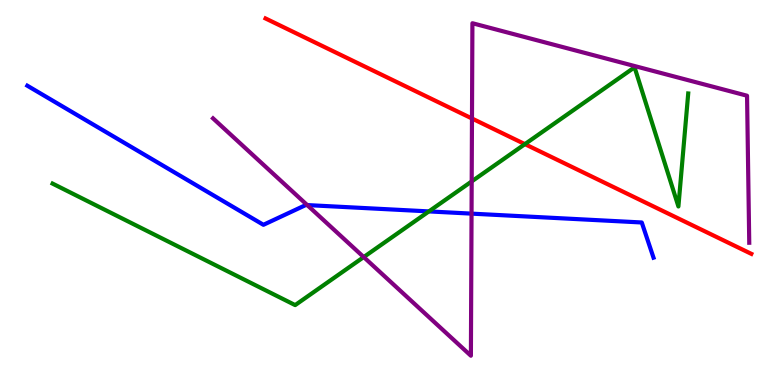[{'lines': ['blue', 'red'], 'intersections': []}, {'lines': ['green', 'red'], 'intersections': [{'x': 6.77, 'y': 6.26}]}, {'lines': ['purple', 'red'], 'intersections': [{'x': 6.09, 'y': 6.92}]}, {'lines': ['blue', 'green'], 'intersections': [{'x': 5.53, 'y': 4.51}]}, {'lines': ['blue', 'purple'], 'intersections': [{'x': 3.96, 'y': 4.67}, {'x': 6.08, 'y': 4.45}]}, {'lines': ['green', 'purple'], 'intersections': [{'x': 4.69, 'y': 3.32}, {'x': 6.09, 'y': 5.29}]}]